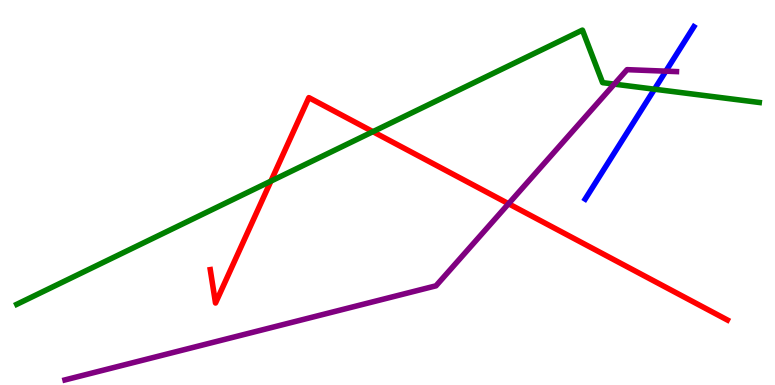[{'lines': ['blue', 'red'], 'intersections': []}, {'lines': ['green', 'red'], 'intersections': [{'x': 3.5, 'y': 5.3}, {'x': 4.81, 'y': 6.58}]}, {'lines': ['purple', 'red'], 'intersections': [{'x': 6.56, 'y': 4.71}]}, {'lines': ['blue', 'green'], 'intersections': [{'x': 8.44, 'y': 7.68}]}, {'lines': ['blue', 'purple'], 'intersections': [{'x': 8.59, 'y': 8.15}]}, {'lines': ['green', 'purple'], 'intersections': [{'x': 7.93, 'y': 7.81}]}]